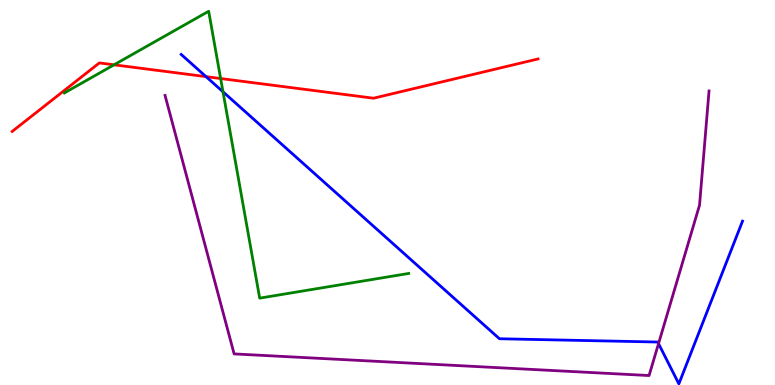[{'lines': ['blue', 'red'], 'intersections': [{'x': 2.66, 'y': 8.01}]}, {'lines': ['green', 'red'], 'intersections': [{'x': 1.47, 'y': 8.32}, {'x': 2.85, 'y': 7.96}]}, {'lines': ['purple', 'red'], 'intersections': []}, {'lines': ['blue', 'green'], 'intersections': [{'x': 2.88, 'y': 7.62}]}, {'lines': ['blue', 'purple'], 'intersections': [{'x': 8.5, 'y': 1.07}]}, {'lines': ['green', 'purple'], 'intersections': []}]